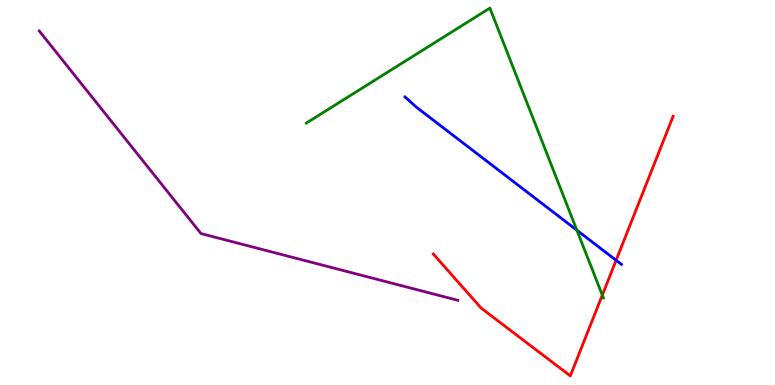[{'lines': ['blue', 'red'], 'intersections': [{'x': 7.95, 'y': 3.24}]}, {'lines': ['green', 'red'], 'intersections': [{'x': 7.77, 'y': 2.33}]}, {'lines': ['purple', 'red'], 'intersections': []}, {'lines': ['blue', 'green'], 'intersections': [{'x': 7.44, 'y': 4.02}]}, {'lines': ['blue', 'purple'], 'intersections': []}, {'lines': ['green', 'purple'], 'intersections': []}]